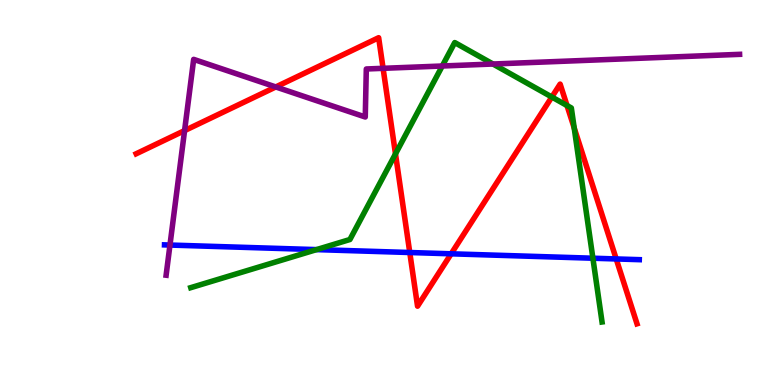[{'lines': ['blue', 'red'], 'intersections': [{'x': 5.29, 'y': 3.44}, {'x': 5.82, 'y': 3.41}, {'x': 7.95, 'y': 3.27}]}, {'lines': ['green', 'red'], 'intersections': [{'x': 5.1, 'y': 6.0}, {'x': 7.12, 'y': 7.48}, {'x': 7.32, 'y': 7.26}, {'x': 7.41, 'y': 6.68}]}, {'lines': ['purple', 'red'], 'intersections': [{'x': 2.38, 'y': 6.61}, {'x': 3.56, 'y': 7.74}, {'x': 4.94, 'y': 8.23}]}, {'lines': ['blue', 'green'], 'intersections': [{'x': 4.08, 'y': 3.52}, {'x': 7.65, 'y': 3.29}]}, {'lines': ['blue', 'purple'], 'intersections': [{'x': 2.19, 'y': 3.64}]}, {'lines': ['green', 'purple'], 'intersections': [{'x': 5.71, 'y': 8.29}, {'x': 6.36, 'y': 8.34}]}]